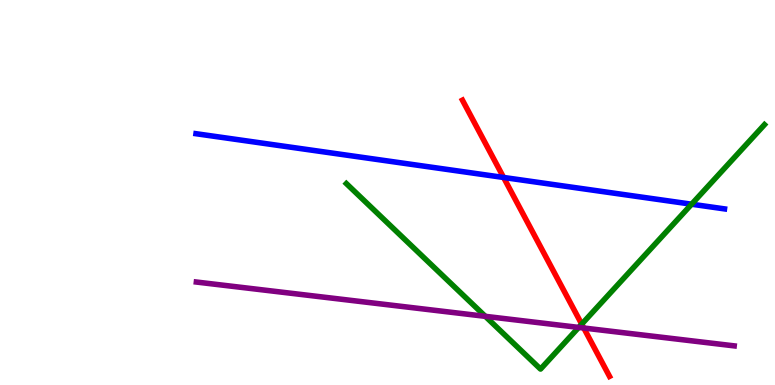[{'lines': ['blue', 'red'], 'intersections': [{'x': 6.5, 'y': 5.39}]}, {'lines': ['green', 'red'], 'intersections': [{'x': 7.51, 'y': 1.58}]}, {'lines': ['purple', 'red'], 'intersections': [{'x': 7.53, 'y': 1.48}]}, {'lines': ['blue', 'green'], 'intersections': [{'x': 8.92, 'y': 4.7}]}, {'lines': ['blue', 'purple'], 'intersections': []}, {'lines': ['green', 'purple'], 'intersections': [{'x': 6.26, 'y': 1.78}, {'x': 7.47, 'y': 1.5}]}]